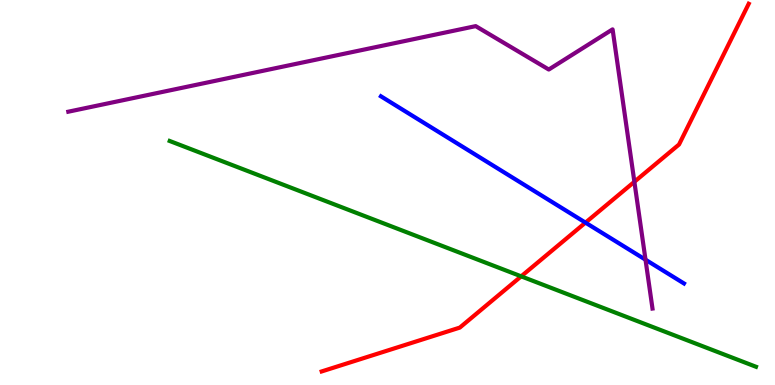[{'lines': ['blue', 'red'], 'intersections': [{'x': 7.55, 'y': 4.22}]}, {'lines': ['green', 'red'], 'intersections': [{'x': 6.72, 'y': 2.82}]}, {'lines': ['purple', 'red'], 'intersections': [{'x': 8.19, 'y': 5.28}]}, {'lines': ['blue', 'green'], 'intersections': []}, {'lines': ['blue', 'purple'], 'intersections': [{'x': 8.33, 'y': 3.25}]}, {'lines': ['green', 'purple'], 'intersections': []}]